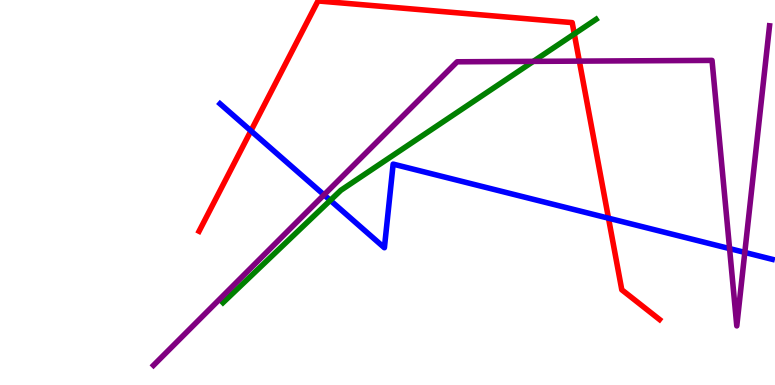[{'lines': ['blue', 'red'], 'intersections': [{'x': 3.24, 'y': 6.6}, {'x': 7.85, 'y': 4.33}]}, {'lines': ['green', 'red'], 'intersections': [{'x': 7.41, 'y': 9.12}]}, {'lines': ['purple', 'red'], 'intersections': [{'x': 7.48, 'y': 8.41}]}, {'lines': ['blue', 'green'], 'intersections': [{'x': 4.26, 'y': 4.8}]}, {'lines': ['blue', 'purple'], 'intersections': [{'x': 4.18, 'y': 4.94}, {'x': 9.41, 'y': 3.54}, {'x': 9.61, 'y': 3.44}]}, {'lines': ['green', 'purple'], 'intersections': [{'x': 6.88, 'y': 8.41}]}]